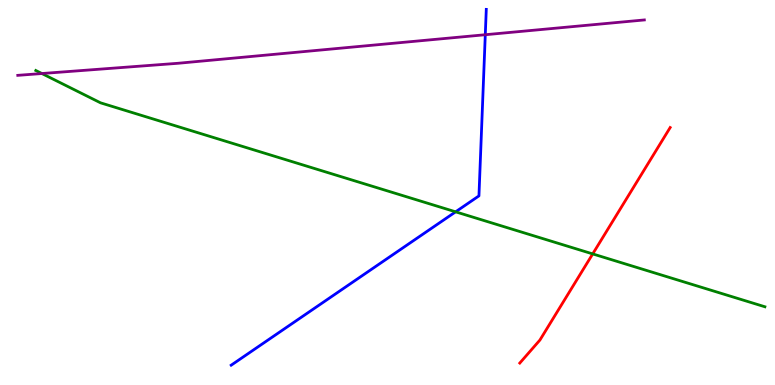[{'lines': ['blue', 'red'], 'intersections': []}, {'lines': ['green', 'red'], 'intersections': [{'x': 7.65, 'y': 3.4}]}, {'lines': ['purple', 'red'], 'intersections': []}, {'lines': ['blue', 'green'], 'intersections': [{'x': 5.88, 'y': 4.5}]}, {'lines': ['blue', 'purple'], 'intersections': [{'x': 6.26, 'y': 9.1}]}, {'lines': ['green', 'purple'], 'intersections': [{'x': 0.54, 'y': 8.09}]}]